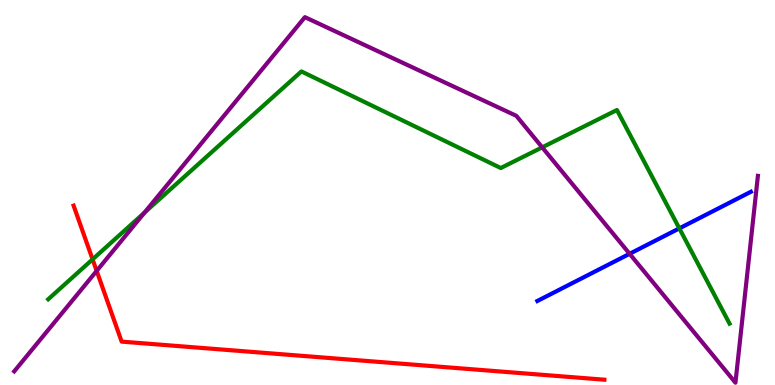[{'lines': ['blue', 'red'], 'intersections': []}, {'lines': ['green', 'red'], 'intersections': [{'x': 1.19, 'y': 3.26}]}, {'lines': ['purple', 'red'], 'intersections': [{'x': 1.25, 'y': 2.96}]}, {'lines': ['blue', 'green'], 'intersections': [{'x': 8.77, 'y': 4.07}]}, {'lines': ['blue', 'purple'], 'intersections': [{'x': 8.12, 'y': 3.41}]}, {'lines': ['green', 'purple'], 'intersections': [{'x': 1.86, 'y': 4.48}, {'x': 7.0, 'y': 6.17}]}]